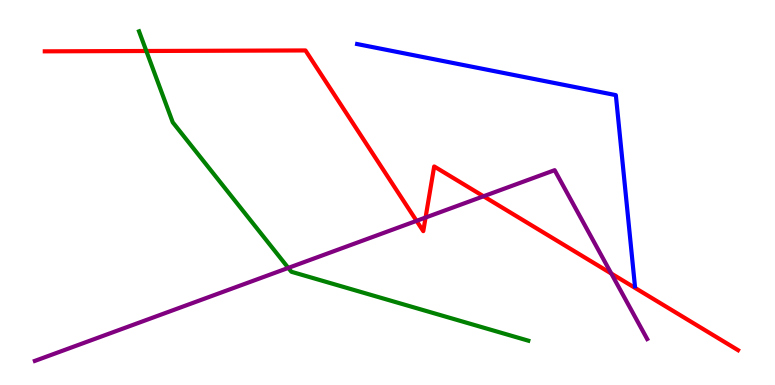[{'lines': ['blue', 'red'], 'intersections': []}, {'lines': ['green', 'red'], 'intersections': [{'x': 1.89, 'y': 8.68}]}, {'lines': ['purple', 'red'], 'intersections': [{'x': 5.37, 'y': 4.26}, {'x': 5.49, 'y': 4.35}, {'x': 6.24, 'y': 4.9}, {'x': 7.89, 'y': 2.9}]}, {'lines': ['blue', 'green'], 'intersections': []}, {'lines': ['blue', 'purple'], 'intersections': []}, {'lines': ['green', 'purple'], 'intersections': [{'x': 3.72, 'y': 3.04}]}]